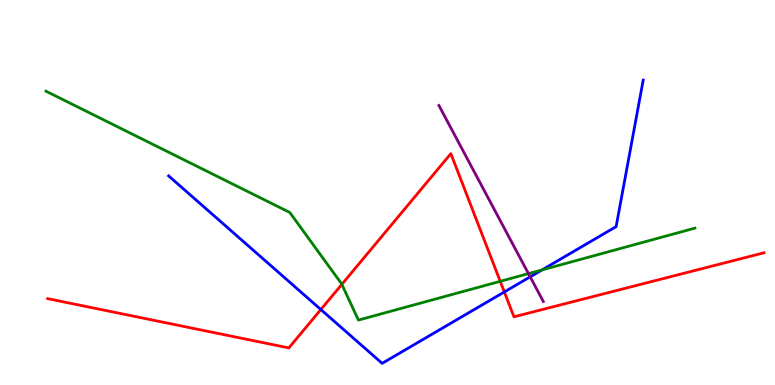[{'lines': ['blue', 'red'], 'intersections': [{'x': 4.14, 'y': 1.96}, {'x': 6.51, 'y': 2.42}]}, {'lines': ['green', 'red'], 'intersections': [{'x': 4.41, 'y': 2.61}, {'x': 6.45, 'y': 2.69}]}, {'lines': ['purple', 'red'], 'intersections': []}, {'lines': ['blue', 'green'], 'intersections': [{'x': 6.99, 'y': 2.99}]}, {'lines': ['blue', 'purple'], 'intersections': [{'x': 6.84, 'y': 2.81}]}, {'lines': ['green', 'purple'], 'intersections': [{'x': 6.82, 'y': 2.89}]}]